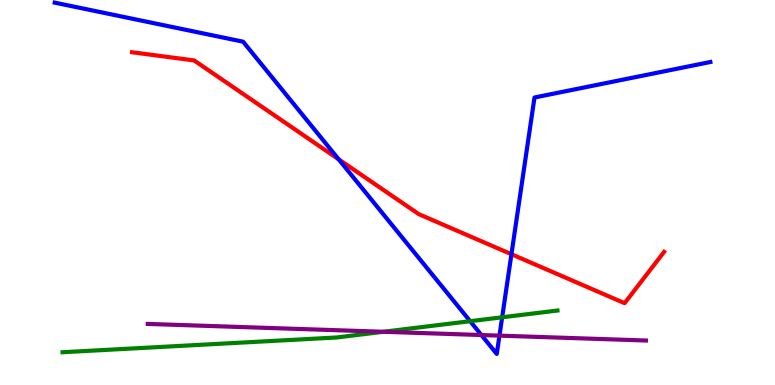[{'lines': ['blue', 'red'], 'intersections': [{'x': 4.37, 'y': 5.86}, {'x': 6.6, 'y': 3.4}]}, {'lines': ['green', 'red'], 'intersections': []}, {'lines': ['purple', 'red'], 'intersections': []}, {'lines': ['blue', 'green'], 'intersections': [{'x': 6.07, 'y': 1.66}, {'x': 6.48, 'y': 1.76}]}, {'lines': ['blue', 'purple'], 'intersections': [{'x': 6.21, 'y': 1.3}, {'x': 6.44, 'y': 1.28}]}, {'lines': ['green', 'purple'], 'intersections': [{'x': 4.95, 'y': 1.38}]}]